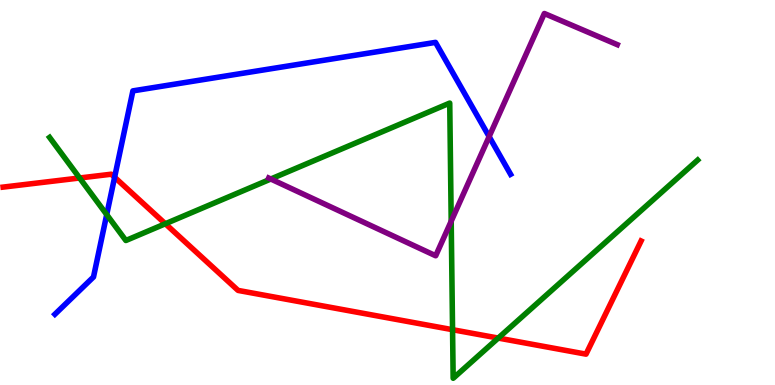[{'lines': ['blue', 'red'], 'intersections': [{'x': 1.48, 'y': 5.4}]}, {'lines': ['green', 'red'], 'intersections': [{'x': 1.03, 'y': 5.38}, {'x': 2.13, 'y': 4.19}, {'x': 5.84, 'y': 1.44}, {'x': 6.43, 'y': 1.22}]}, {'lines': ['purple', 'red'], 'intersections': []}, {'lines': ['blue', 'green'], 'intersections': [{'x': 1.38, 'y': 4.43}]}, {'lines': ['blue', 'purple'], 'intersections': [{'x': 6.31, 'y': 6.45}]}, {'lines': ['green', 'purple'], 'intersections': [{'x': 3.49, 'y': 5.35}, {'x': 5.82, 'y': 4.26}]}]